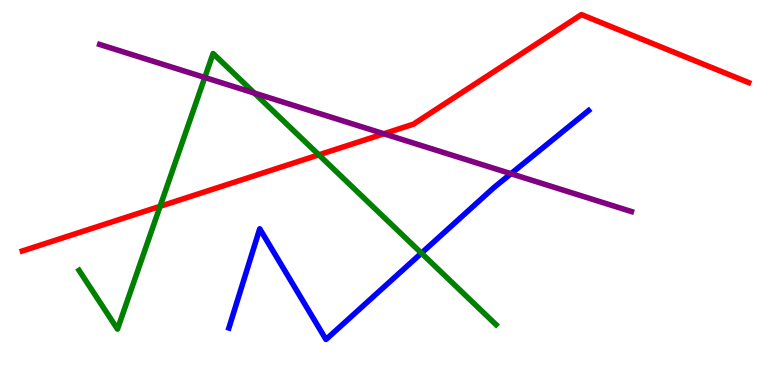[{'lines': ['blue', 'red'], 'intersections': []}, {'lines': ['green', 'red'], 'intersections': [{'x': 2.07, 'y': 4.64}, {'x': 4.11, 'y': 5.98}]}, {'lines': ['purple', 'red'], 'intersections': [{'x': 4.95, 'y': 6.53}]}, {'lines': ['blue', 'green'], 'intersections': [{'x': 5.44, 'y': 3.42}]}, {'lines': ['blue', 'purple'], 'intersections': [{'x': 6.59, 'y': 5.49}]}, {'lines': ['green', 'purple'], 'intersections': [{'x': 2.64, 'y': 7.99}, {'x': 3.28, 'y': 7.58}]}]